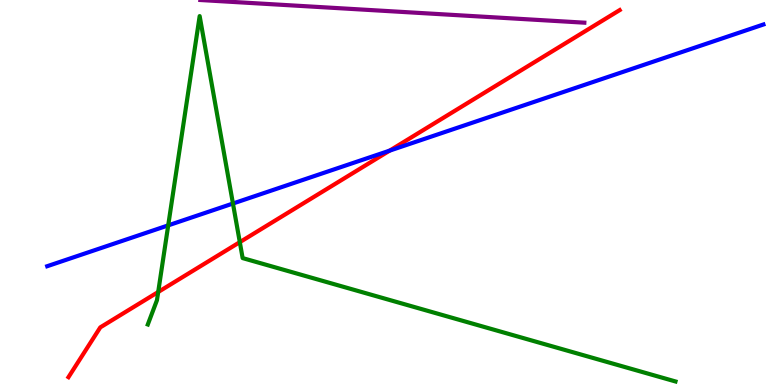[{'lines': ['blue', 'red'], 'intersections': [{'x': 5.03, 'y': 6.09}]}, {'lines': ['green', 'red'], 'intersections': [{'x': 2.04, 'y': 2.42}, {'x': 3.09, 'y': 3.71}]}, {'lines': ['purple', 'red'], 'intersections': []}, {'lines': ['blue', 'green'], 'intersections': [{'x': 2.17, 'y': 4.15}, {'x': 3.01, 'y': 4.71}]}, {'lines': ['blue', 'purple'], 'intersections': []}, {'lines': ['green', 'purple'], 'intersections': []}]